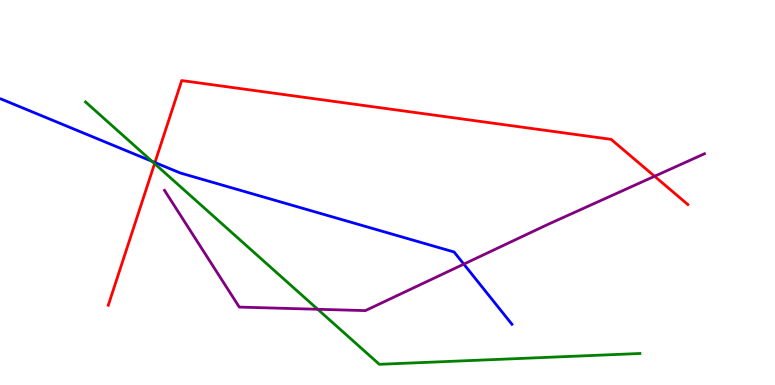[{'lines': ['blue', 'red'], 'intersections': [{'x': 2.0, 'y': 5.78}]}, {'lines': ['green', 'red'], 'intersections': [{'x': 1.99, 'y': 5.75}]}, {'lines': ['purple', 'red'], 'intersections': [{'x': 8.45, 'y': 5.42}]}, {'lines': ['blue', 'green'], 'intersections': [{'x': 1.96, 'y': 5.81}]}, {'lines': ['blue', 'purple'], 'intersections': [{'x': 5.98, 'y': 3.14}]}, {'lines': ['green', 'purple'], 'intersections': [{'x': 4.1, 'y': 1.97}]}]